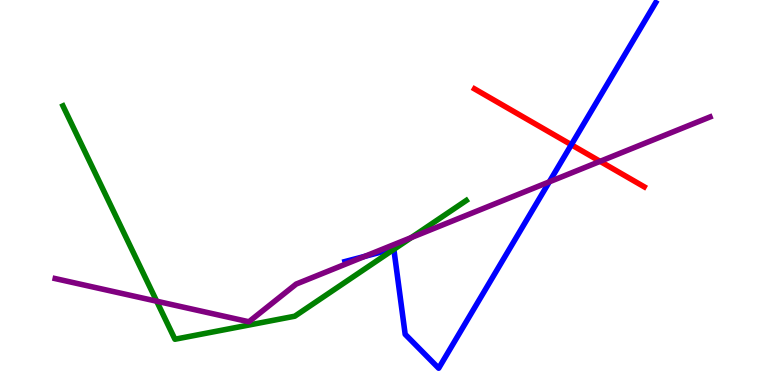[{'lines': ['blue', 'red'], 'intersections': [{'x': 7.37, 'y': 6.24}]}, {'lines': ['green', 'red'], 'intersections': []}, {'lines': ['purple', 'red'], 'intersections': [{'x': 7.74, 'y': 5.81}]}, {'lines': ['blue', 'green'], 'intersections': [{'x': 5.08, 'y': 3.52}]}, {'lines': ['blue', 'purple'], 'intersections': [{'x': 4.71, 'y': 3.34}, {'x': 7.09, 'y': 5.28}]}, {'lines': ['green', 'purple'], 'intersections': [{'x': 2.02, 'y': 2.18}, {'x': 5.31, 'y': 3.83}]}]